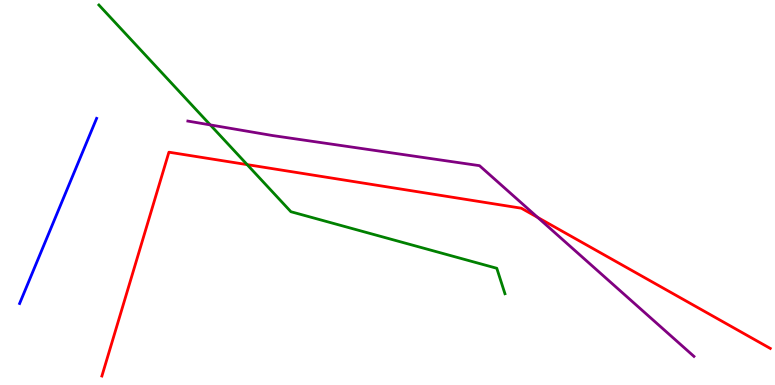[{'lines': ['blue', 'red'], 'intersections': []}, {'lines': ['green', 'red'], 'intersections': [{'x': 3.19, 'y': 5.72}]}, {'lines': ['purple', 'red'], 'intersections': [{'x': 6.94, 'y': 4.35}]}, {'lines': ['blue', 'green'], 'intersections': []}, {'lines': ['blue', 'purple'], 'intersections': []}, {'lines': ['green', 'purple'], 'intersections': [{'x': 2.71, 'y': 6.76}]}]